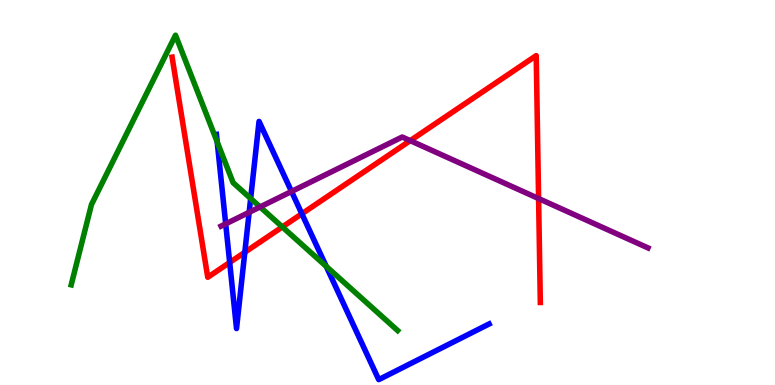[{'lines': ['blue', 'red'], 'intersections': [{'x': 2.96, 'y': 3.18}, {'x': 3.16, 'y': 3.45}, {'x': 3.89, 'y': 4.45}]}, {'lines': ['green', 'red'], 'intersections': [{'x': 3.64, 'y': 4.11}]}, {'lines': ['purple', 'red'], 'intersections': [{'x': 5.29, 'y': 6.35}, {'x': 6.95, 'y': 4.84}]}, {'lines': ['blue', 'green'], 'intersections': [{'x': 2.8, 'y': 6.31}, {'x': 3.23, 'y': 4.84}, {'x': 4.21, 'y': 3.08}]}, {'lines': ['blue', 'purple'], 'intersections': [{'x': 2.91, 'y': 4.19}, {'x': 3.21, 'y': 4.49}, {'x': 3.76, 'y': 5.03}]}, {'lines': ['green', 'purple'], 'intersections': [{'x': 3.36, 'y': 4.63}]}]